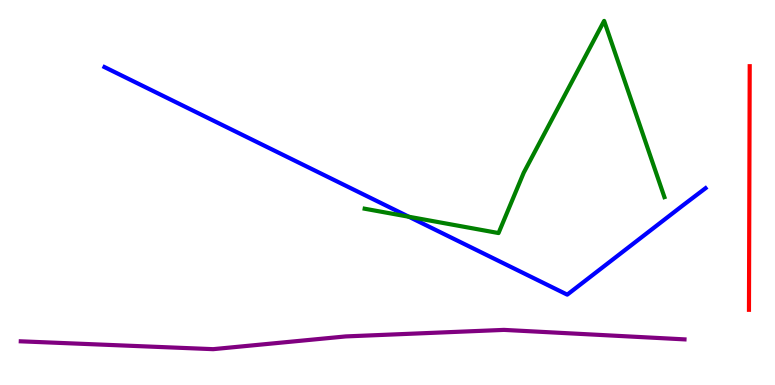[{'lines': ['blue', 'red'], 'intersections': []}, {'lines': ['green', 'red'], 'intersections': []}, {'lines': ['purple', 'red'], 'intersections': []}, {'lines': ['blue', 'green'], 'intersections': [{'x': 5.28, 'y': 4.37}]}, {'lines': ['blue', 'purple'], 'intersections': []}, {'lines': ['green', 'purple'], 'intersections': []}]